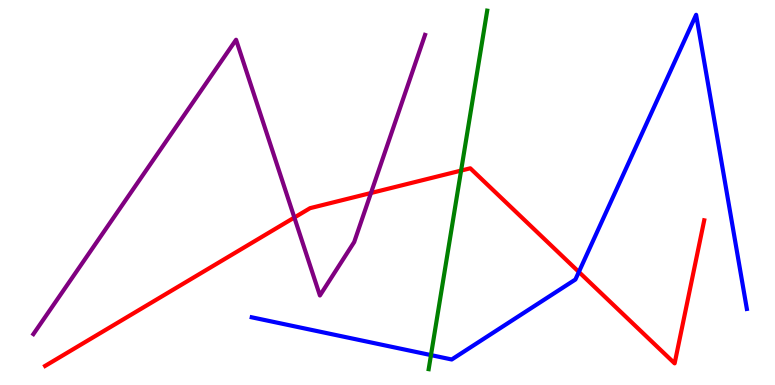[{'lines': ['blue', 'red'], 'intersections': [{'x': 7.47, 'y': 2.94}]}, {'lines': ['green', 'red'], 'intersections': [{'x': 5.95, 'y': 5.57}]}, {'lines': ['purple', 'red'], 'intersections': [{'x': 3.8, 'y': 4.35}, {'x': 4.79, 'y': 4.99}]}, {'lines': ['blue', 'green'], 'intersections': [{'x': 5.56, 'y': 0.777}]}, {'lines': ['blue', 'purple'], 'intersections': []}, {'lines': ['green', 'purple'], 'intersections': []}]